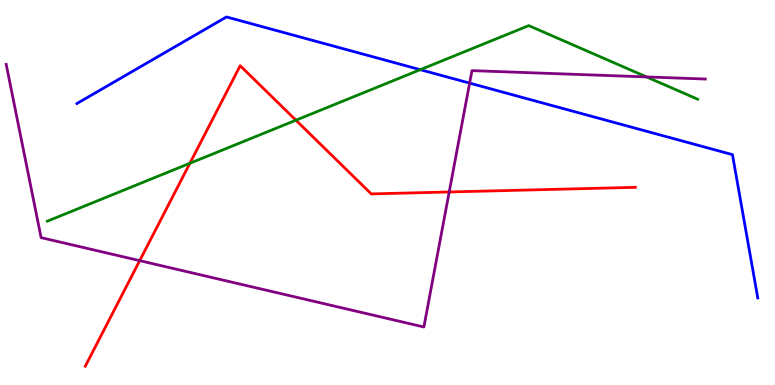[{'lines': ['blue', 'red'], 'intersections': []}, {'lines': ['green', 'red'], 'intersections': [{'x': 2.45, 'y': 5.76}, {'x': 3.82, 'y': 6.88}]}, {'lines': ['purple', 'red'], 'intersections': [{'x': 1.8, 'y': 3.23}, {'x': 5.8, 'y': 5.01}]}, {'lines': ['blue', 'green'], 'intersections': [{'x': 5.42, 'y': 8.19}]}, {'lines': ['blue', 'purple'], 'intersections': [{'x': 6.06, 'y': 7.84}]}, {'lines': ['green', 'purple'], 'intersections': [{'x': 8.34, 'y': 8.0}]}]